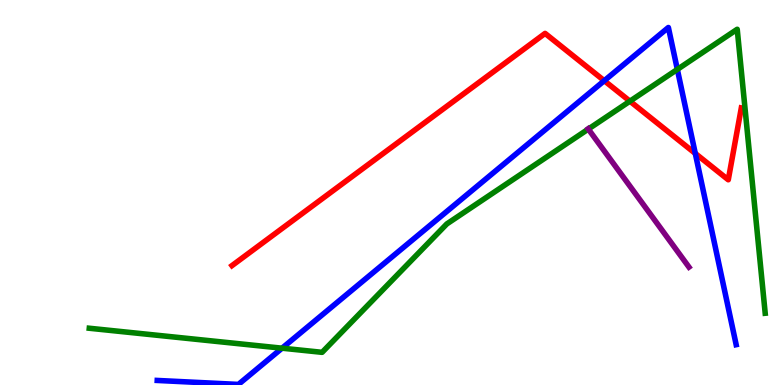[{'lines': ['blue', 'red'], 'intersections': [{'x': 7.8, 'y': 7.9}, {'x': 8.97, 'y': 6.01}]}, {'lines': ['green', 'red'], 'intersections': [{'x': 8.13, 'y': 7.37}]}, {'lines': ['purple', 'red'], 'intersections': []}, {'lines': ['blue', 'green'], 'intersections': [{'x': 3.64, 'y': 0.956}, {'x': 8.74, 'y': 8.2}]}, {'lines': ['blue', 'purple'], 'intersections': []}, {'lines': ['green', 'purple'], 'intersections': [{'x': 7.59, 'y': 6.65}]}]